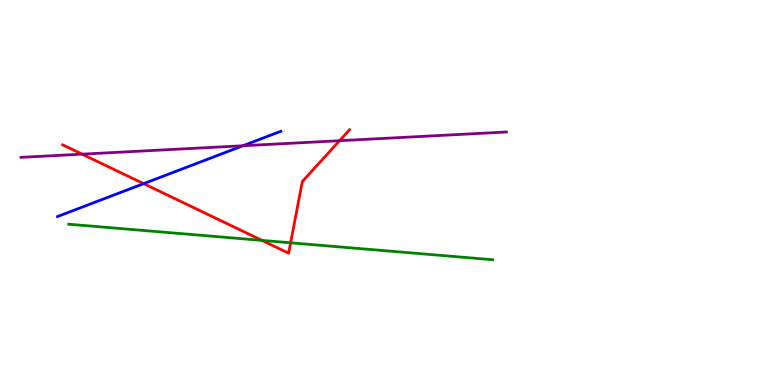[{'lines': ['blue', 'red'], 'intersections': [{'x': 1.85, 'y': 5.23}]}, {'lines': ['green', 'red'], 'intersections': [{'x': 3.38, 'y': 3.76}, {'x': 3.75, 'y': 3.69}]}, {'lines': ['purple', 'red'], 'intersections': [{'x': 1.06, 'y': 6.0}, {'x': 4.38, 'y': 6.35}]}, {'lines': ['blue', 'green'], 'intersections': []}, {'lines': ['blue', 'purple'], 'intersections': [{'x': 3.13, 'y': 6.21}]}, {'lines': ['green', 'purple'], 'intersections': []}]